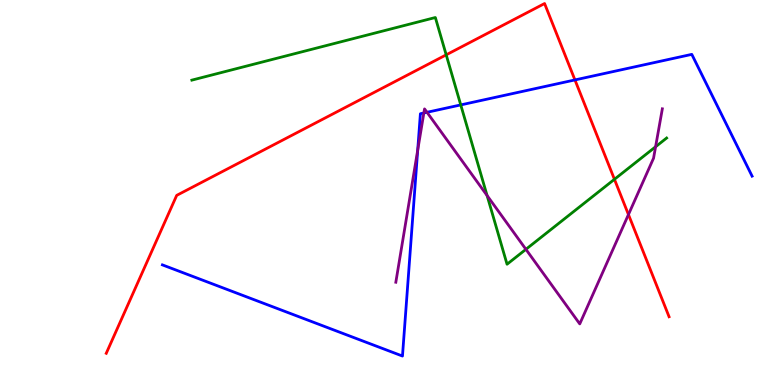[{'lines': ['blue', 'red'], 'intersections': [{'x': 7.42, 'y': 7.92}]}, {'lines': ['green', 'red'], 'intersections': [{'x': 5.76, 'y': 8.58}, {'x': 7.93, 'y': 5.34}]}, {'lines': ['purple', 'red'], 'intersections': [{'x': 8.11, 'y': 4.43}]}, {'lines': ['blue', 'green'], 'intersections': [{'x': 5.95, 'y': 7.27}]}, {'lines': ['blue', 'purple'], 'intersections': [{'x': 5.39, 'y': 6.1}, {'x': 5.47, 'y': 7.07}, {'x': 5.51, 'y': 7.08}]}, {'lines': ['green', 'purple'], 'intersections': [{'x': 6.28, 'y': 4.92}, {'x': 6.79, 'y': 3.52}, {'x': 8.46, 'y': 6.19}]}]